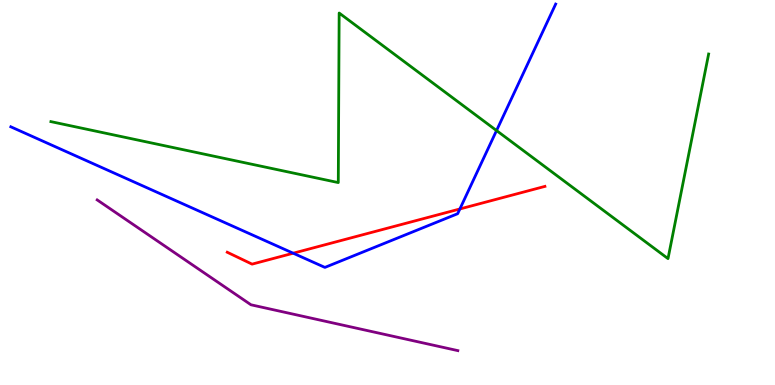[{'lines': ['blue', 'red'], 'intersections': [{'x': 3.78, 'y': 3.42}, {'x': 5.93, 'y': 4.57}]}, {'lines': ['green', 'red'], 'intersections': []}, {'lines': ['purple', 'red'], 'intersections': []}, {'lines': ['blue', 'green'], 'intersections': [{'x': 6.41, 'y': 6.61}]}, {'lines': ['blue', 'purple'], 'intersections': []}, {'lines': ['green', 'purple'], 'intersections': []}]